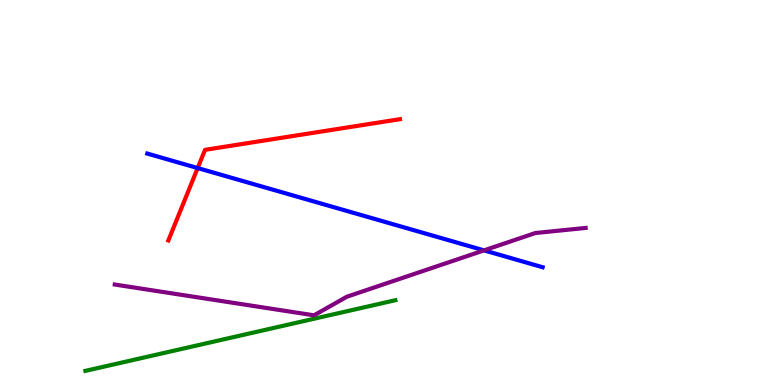[{'lines': ['blue', 'red'], 'intersections': [{'x': 2.55, 'y': 5.63}]}, {'lines': ['green', 'red'], 'intersections': []}, {'lines': ['purple', 'red'], 'intersections': []}, {'lines': ['blue', 'green'], 'intersections': []}, {'lines': ['blue', 'purple'], 'intersections': [{'x': 6.25, 'y': 3.5}]}, {'lines': ['green', 'purple'], 'intersections': []}]